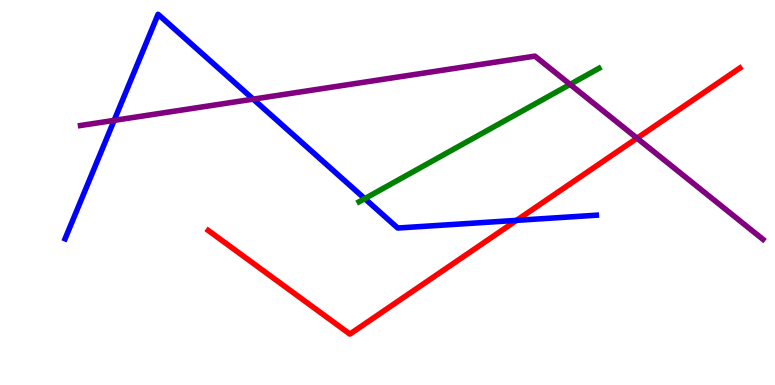[{'lines': ['blue', 'red'], 'intersections': [{'x': 6.67, 'y': 4.28}]}, {'lines': ['green', 'red'], 'intersections': []}, {'lines': ['purple', 'red'], 'intersections': [{'x': 8.22, 'y': 6.41}]}, {'lines': ['blue', 'green'], 'intersections': [{'x': 4.71, 'y': 4.84}]}, {'lines': ['blue', 'purple'], 'intersections': [{'x': 1.47, 'y': 6.87}, {'x': 3.27, 'y': 7.42}]}, {'lines': ['green', 'purple'], 'intersections': [{'x': 7.36, 'y': 7.81}]}]